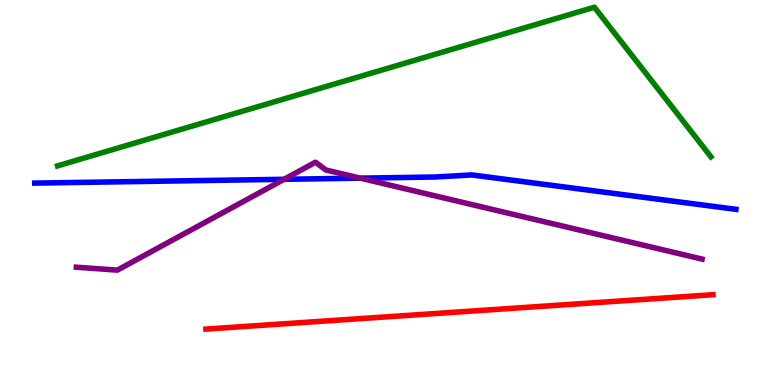[{'lines': ['blue', 'red'], 'intersections': []}, {'lines': ['green', 'red'], 'intersections': []}, {'lines': ['purple', 'red'], 'intersections': []}, {'lines': ['blue', 'green'], 'intersections': []}, {'lines': ['blue', 'purple'], 'intersections': [{'x': 3.67, 'y': 5.34}, {'x': 4.65, 'y': 5.37}]}, {'lines': ['green', 'purple'], 'intersections': []}]